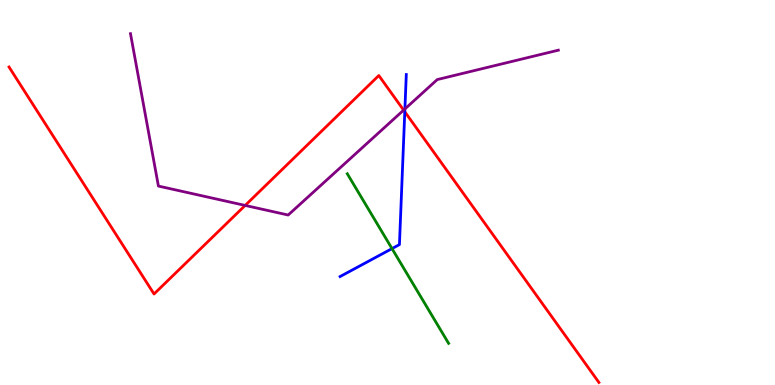[{'lines': ['blue', 'red'], 'intersections': [{'x': 5.22, 'y': 7.1}]}, {'lines': ['green', 'red'], 'intersections': []}, {'lines': ['purple', 'red'], 'intersections': [{'x': 3.16, 'y': 4.66}, {'x': 5.21, 'y': 7.14}]}, {'lines': ['blue', 'green'], 'intersections': [{'x': 5.06, 'y': 3.54}]}, {'lines': ['blue', 'purple'], 'intersections': [{'x': 5.22, 'y': 7.17}]}, {'lines': ['green', 'purple'], 'intersections': []}]